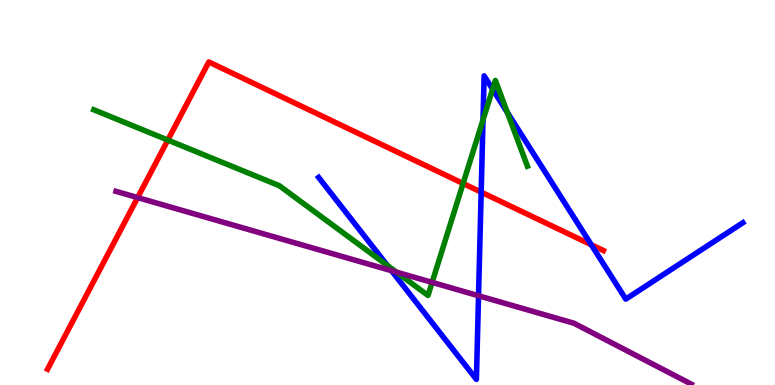[{'lines': ['blue', 'red'], 'intersections': [{'x': 6.21, 'y': 5.01}, {'x': 7.63, 'y': 3.64}]}, {'lines': ['green', 'red'], 'intersections': [{'x': 2.17, 'y': 6.36}, {'x': 5.98, 'y': 5.23}]}, {'lines': ['purple', 'red'], 'intersections': [{'x': 1.78, 'y': 4.87}]}, {'lines': ['blue', 'green'], 'intersections': [{'x': 5.0, 'y': 3.1}, {'x': 6.23, 'y': 6.89}, {'x': 6.36, 'y': 7.68}, {'x': 6.55, 'y': 7.08}]}, {'lines': ['blue', 'purple'], 'intersections': [{'x': 5.05, 'y': 2.97}, {'x': 6.17, 'y': 2.32}]}, {'lines': ['green', 'purple'], 'intersections': [{'x': 5.11, 'y': 2.93}, {'x': 5.58, 'y': 2.67}]}]